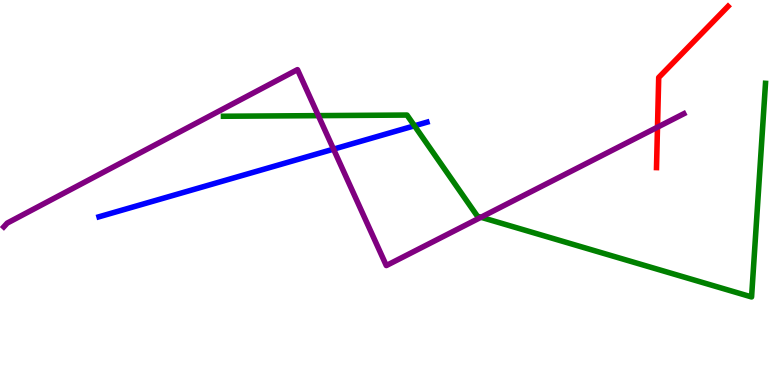[{'lines': ['blue', 'red'], 'intersections': []}, {'lines': ['green', 'red'], 'intersections': []}, {'lines': ['purple', 'red'], 'intersections': [{'x': 8.48, 'y': 6.7}]}, {'lines': ['blue', 'green'], 'intersections': [{'x': 5.35, 'y': 6.73}]}, {'lines': ['blue', 'purple'], 'intersections': [{'x': 4.3, 'y': 6.13}]}, {'lines': ['green', 'purple'], 'intersections': [{'x': 4.11, 'y': 7.0}, {'x': 6.21, 'y': 4.36}]}]